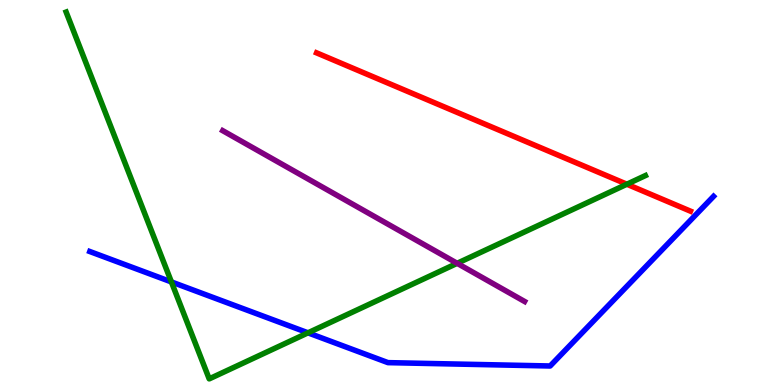[{'lines': ['blue', 'red'], 'intersections': []}, {'lines': ['green', 'red'], 'intersections': [{'x': 8.09, 'y': 5.21}]}, {'lines': ['purple', 'red'], 'intersections': []}, {'lines': ['blue', 'green'], 'intersections': [{'x': 2.21, 'y': 2.68}, {'x': 3.97, 'y': 1.36}]}, {'lines': ['blue', 'purple'], 'intersections': []}, {'lines': ['green', 'purple'], 'intersections': [{'x': 5.9, 'y': 3.16}]}]